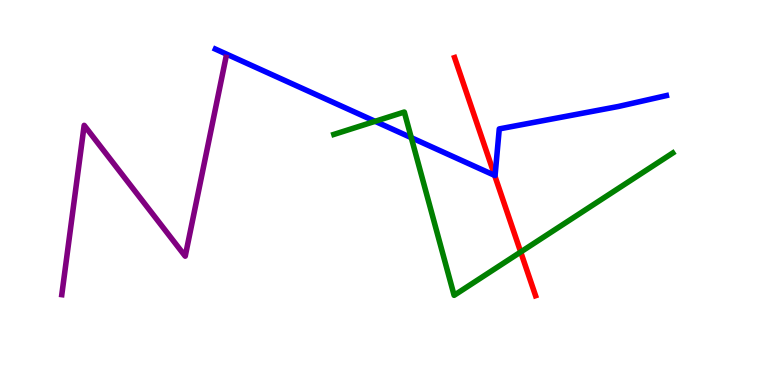[{'lines': ['blue', 'red'], 'intersections': [{'x': 6.38, 'y': 5.44}]}, {'lines': ['green', 'red'], 'intersections': [{'x': 6.72, 'y': 3.45}]}, {'lines': ['purple', 'red'], 'intersections': []}, {'lines': ['blue', 'green'], 'intersections': [{'x': 4.84, 'y': 6.85}, {'x': 5.31, 'y': 6.42}]}, {'lines': ['blue', 'purple'], 'intersections': []}, {'lines': ['green', 'purple'], 'intersections': []}]